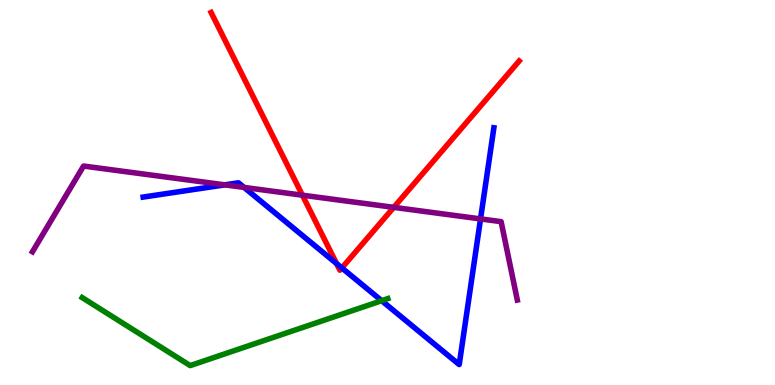[{'lines': ['blue', 'red'], 'intersections': [{'x': 4.34, 'y': 3.15}, {'x': 4.41, 'y': 3.04}]}, {'lines': ['green', 'red'], 'intersections': []}, {'lines': ['purple', 'red'], 'intersections': [{'x': 3.9, 'y': 4.93}, {'x': 5.08, 'y': 4.61}]}, {'lines': ['blue', 'green'], 'intersections': [{'x': 4.92, 'y': 2.19}]}, {'lines': ['blue', 'purple'], 'intersections': [{'x': 2.9, 'y': 5.2}, {'x': 3.15, 'y': 5.13}, {'x': 6.2, 'y': 4.31}]}, {'lines': ['green', 'purple'], 'intersections': []}]